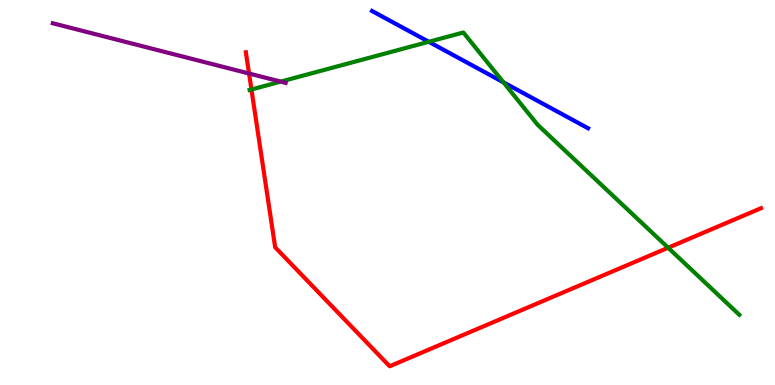[{'lines': ['blue', 'red'], 'intersections': []}, {'lines': ['green', 'red'], 'intersections': [{'x': 3.24, 'y': 7.68}, {'x': 8.62, 'y': 3.57}]}, {'lines': ['purple', 'red'], 'intersections': [{'x': 3.21, 'y': 8.09}]}, {'lines': ['blue', 'green'], 'intersections': [{'x': 5.53, 'y': 8.91}, {'x': 6.5, 'y': 7.86}]}, {'lines': ['blue', 'purple'], 'intersections': []}, {'lines': ['green', 'purple'], 'intersections': [{'x': 3.62, 'y': 7.88}]}]